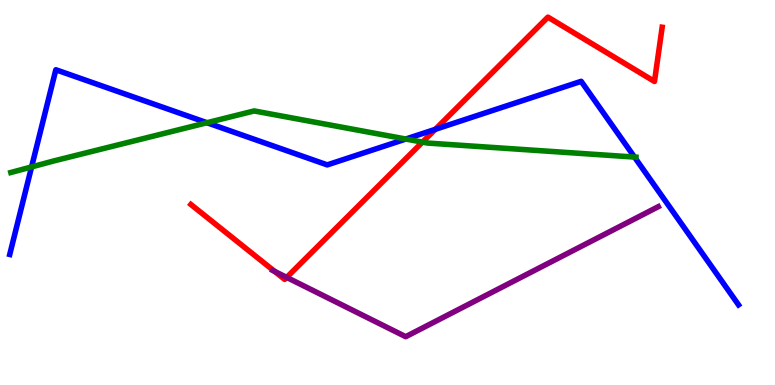[{'lines': ['blue', 'red'], 'intersections': [{'x': 5.62, 'y': 6.64}]}, {'lines': ['green', 'red'], 'intersections': [{'x': 5.45, 'y': 6.31}]}, {'lines': ['purple', 'red'], 'intersections': [{'x': 3.54, 'y': 2.95}, {'x': 3.7, 'y': 2.8}]}, {'lines': ['blue', 'green'], 'intersections': [{'x': 0.408, 'y': 5.66}, {'x': 2.67, 'y': 6.81}, {'x': 5.24, 'y': 6.39}, {'x': 8.19, 'y': 5.92}]}, {'lines': ['blue', 'purple'], 'intersections': []}, {'lines': ['green', 'purple'], 'intersections': []}]